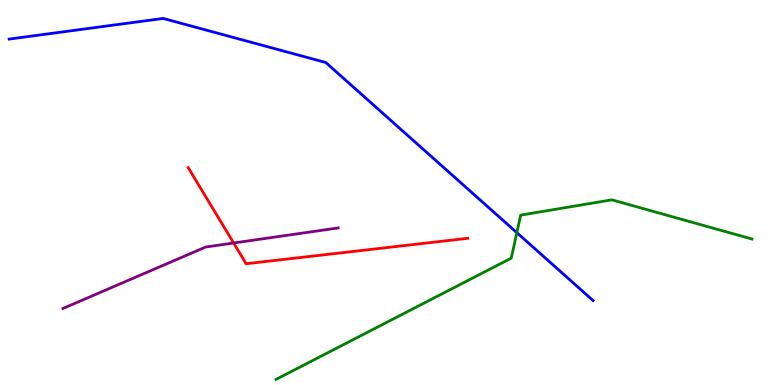[{'lines': ['blue', 'red'], 'intersections': []}, {'lines': ['green', 'red'], 'intersections': []}, {'lines': ['purple', 'red'], 'intersections': [{'x': 3.01, 'y': 3.69}]}, {'lines': ['blue', 'green'], 'intersections': [{'x': 6.67, 'y': 3.96}]}, {'lines': ['blue', 'purple'], 'intersections': []}, {'lines': ['green', 'purple'], 'intersections': []}]